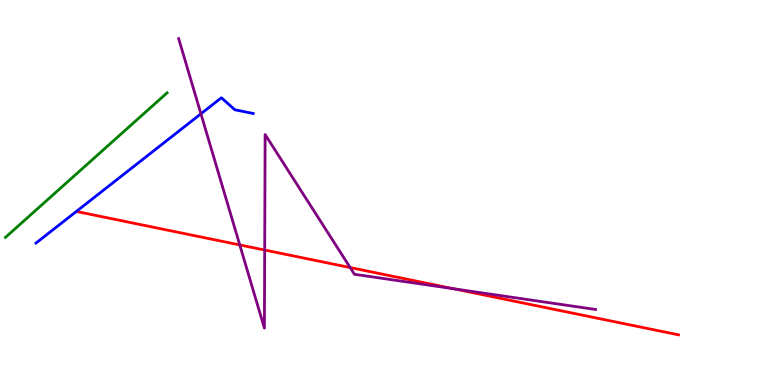[{'lines': ['blue', 'red'], 'intersections': []}, {'lines': ['green', 'red'], 'intersections': []}, {'lines': ['purple', 'red'], 'intersections': [{'x': 3.09, 'y': 3.64}, {'x': 3.42, 'y': 3.51}, {'x': 4.52, 'y': 3.05}, {'x': 5.85, 'y': 2.5}]}, {'lines': ['blue', 'green'], 'intersections': []}, {'lines': ['blue', 'purple'], 'intersections': [{'x': 2.59, 'y': 7.04}]}, {'lines': ['green', 'purple'], 'intersections': []}]